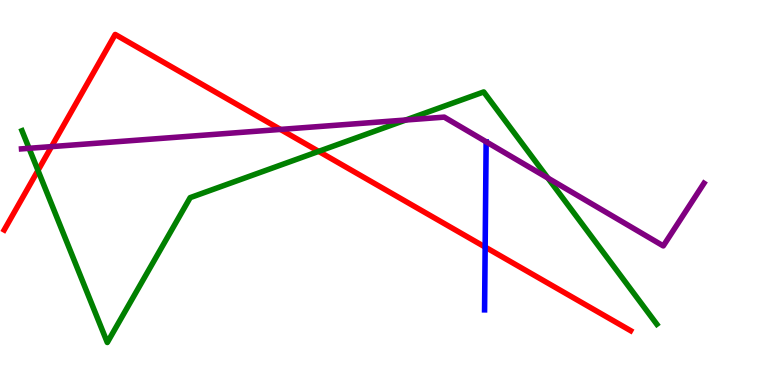[{'lines': ['blue', 'red'], 'intersections': [{'x': 6.26, 'y': 3.58}]}, {'lines': ['green', 'red'], 'intersections': [{'x': 0.49, 'y': 5.57}, {'x': 4.11, 'y': 6.07}]}, {'lines': ['purple', 'red'], 'intersections': [{'x': 0.665, 'y': 6.19}, {'x': 3.62, 'y': 6.64}]}, {'lines': ['blue', 'green'], 'intersections': []}, {'lines': ['blue', 'purple'], 'intersections': []}, {'lines': ['green', 'purple'], 'intersections': [{'x': 0.375, 'y': 6.15}, {'x': 5.24, 'y': 6.88}, {'x': 7.07, 'y': 5.37}]}]